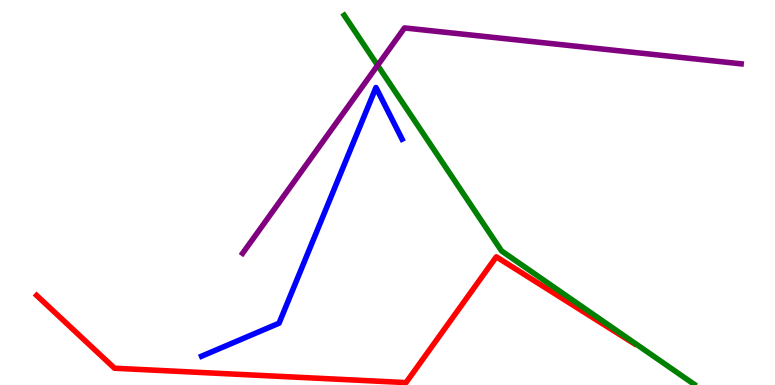[{'lines': ['blue', 'red'], 'intersections': []}, {'lines': ['green', 'red'], 'intersections': []}, {'lines': ['purple', 'red'], 'intersections': []}, {'lines': ['blue', 'green'], 'intersections': []}, {'lines': ['blue', 'purple'], 'intersections': []}, {'lines': ['green', 'purple'], 'intersections': [{'x': 4.87, 'y': 8.3}]}]